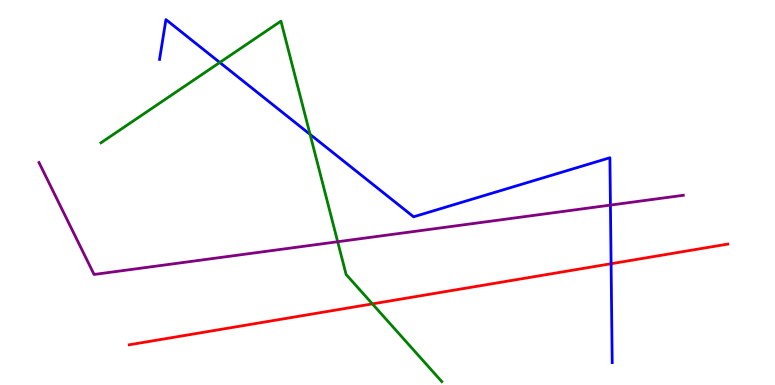[{'lines': ['blue', 'red'], 'intersections': [{'x': 7.89, 'y': 3.15}]}, {'lines': ['green', 'red'], 'intersections': [{'x': 4.8, 'y': 2.11}]}, {'lines': ['purple', 'red'], 'intersections': []}, {'lines': ['blue', 'green'], 'intersections': [{'x': 2.84, 'y': 8.38}, {'x': 4.0, 'y': 6.51}]}, {'lines': ['blue', 'purple'], 'intersections': [{'x': 7.88, 'y': 4.67}]}, {'lines': ['green', 'purple'], 'intersections': [{'x': 4.36, 'y': 3.72}]}]